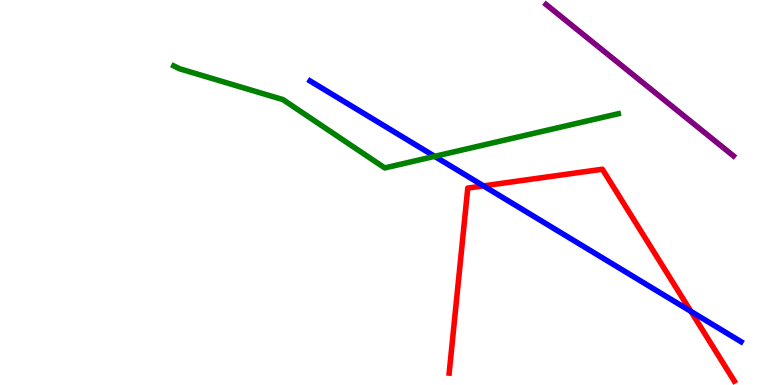[{'lines': ['blue', 'red'], 'intersections': [{'x': 6.24, 'y': 5.17}, {'x': 8.91, 'y': 1.91}]}, {'lines': ['green', 'red'], 'intersections': []}, {'lines': ['purple', 'red'], 'intersections': []}, {'lines': ['blue', 'green'], 'intersections': [{'x': 5.61, 'y': 5.94}]}, {'lines': ['blue', 'purple'], 'intersections': []}, {'lines': ['green', 'purple'], 'intersections': []}]